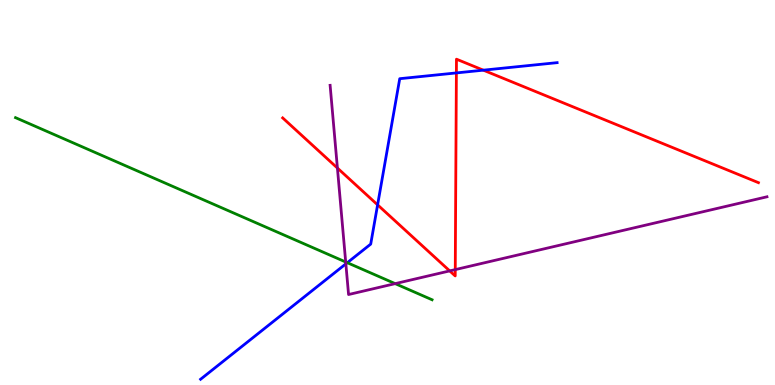[{'lines': ['blue', 'red'], 'intersections': [{'x': 4.87, 'y': 4.68}, {'x': 5.89, 'y': 8.11}, {'x': 6.24, 'y': 8.18}]}, {'lines': ['green', 'red'], 'intersections': []}, {'lines': ['purple', 'red'], 'intersections': [{'x': 4.35, 'y': 5.64}, {'x': 5.8, 'y': 2.96}, {'x': 5.87, 'y': 3.0}]}, {'lines': ['blue', 'green'], 'intersections': [{'x': 4.48, 'y': 3.18}]}, {'lines': ['blue', 'purple'], 'intersections': [{'x': 4.46, 'y': 3.15}]}, {'lines': ['green', 'purple'], 'intersections': [{'x': 4.46, 'y': 3.19}, {'x': 5.1, 'y': 2.63}]}]